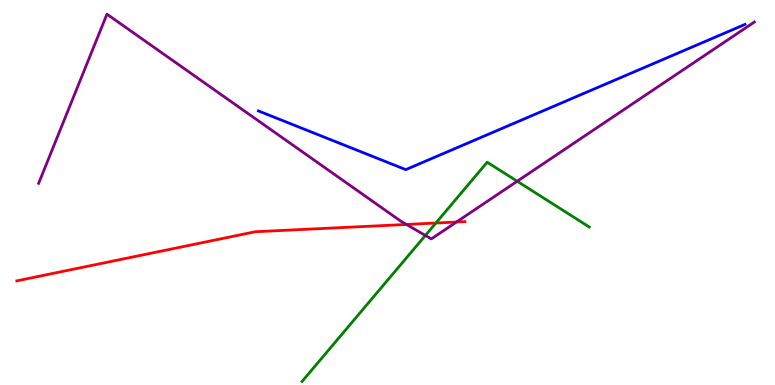[{'lines': ['blue', 'red'], 'intersections': []}, {'lines': ['green', 'red'], 'intersections': [{'x': 5.62, 'y': 4.21}]}, {'lines': ['purple', 'red'], 'intersections': [{'x': 5.24, 'y': 4.17}, {'x': 5.89, 'y': 4.23}]}, {'lines': ['blue', 'green'], 'intersections': []}, {'lines': ['blue', 'purple'], 'intersections': []}, {'lines': ['green', 'purple'], 'intersections': [{'x': 5.49, 'y': 3.88}, {'x': 6.67, 'y': 5.29}]}]